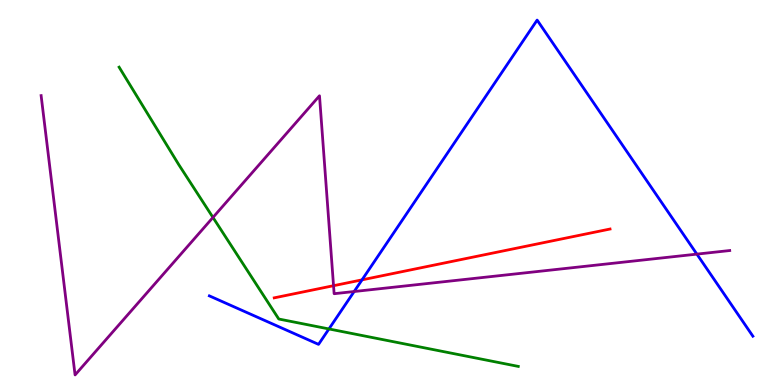[{'lines': ['blue', 'red'], 'intersections': [{'x': 4.67, 'y': 2.73}]}, {'lines': ['green', 'red'], 'intersections': []}, {'lines': ['purple', 'red'], 'intersections': [{'x': 4.3, 'y': 2.58}]}, {'lines': ['blue', 'green'], 'intersections': [{'x': 4.24, 'y': 1.46}]}, {'lines': ['blue', 'purple'], 'intersections': [{'x': 4.57, 'y': 2.43}, {'x': 8.99, 'y': 3.4}]}, {'lines': ['green', 'purple'], 'intersections': [{'x': 2.75, 'y': 4.35}]}]